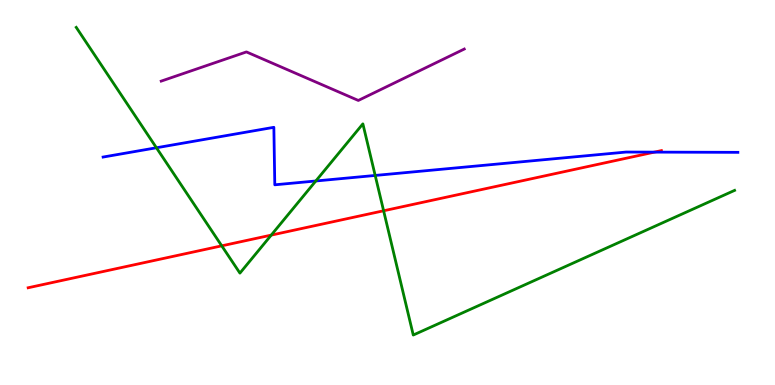[{'lines': ['blue', 'red'], 'intersections': [{'x': 8.44, 'y': 6.05}]}, {'lines': ['green', 'red'], 'intersections': [{'x': 2.86, 'y': 3.61}, {'x': 3.5, 'y': 3.89}, {'x': 4.95, 'y': 4.53}]}, {'lines': ['purple', 'red'], 'intersections': []}, {'lines': ['blue', 'green'], 'intersections': [{'x': 2.02, 'y': 6.16}, {'x': 4.08, 'y': 5.3}, {'x': 4.84, 'y': 5.44}]}, {'lines': ['blue', 'purple'], 'intersections': []}, {'lines': ['green', 'purple'], 'intersections': []}]